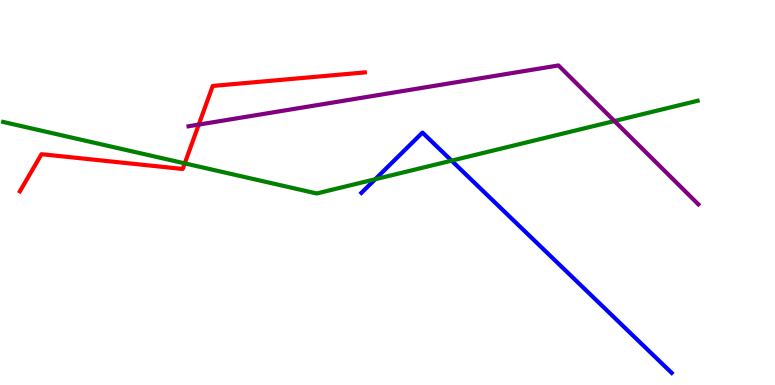[{'lines': ['blue', 'red'], 'intersections': []}, {'lines': ['green', 'red'], 'intersections': [{'x': 2.38, 'y': 5.76}]}, {'lines': ['purple', 'red'], 'intersections': [{'x': 2.56, 'y': 6.76}]}, {'lines': ['blue', 'green'], 'intersections': [{'x': 4.84, 'y': 5.34}, {'x': 5.83, 'y': 5.83}]}, {'lines': ['blue', 'purple'], 'intersections': []}, {'lines': ['green', 'purple'], 'intersections': [{'x': 7.93, 'y': 6.86}]}]